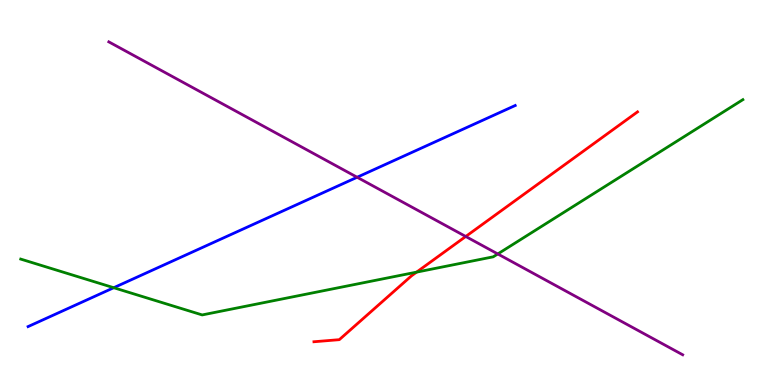[{'lines': ['blue', 'red'], 'intersections': []}, {'lines': ['green', 'red'], 'intersections': [{'x': 5.38, 'y': 2.93}]}, {'lines': ['purple', 'red'], 'intersections': [{'x': 6.01, 'y': 3.86}]}, {'lines': ['blue', 'green'], 'intersections': [{'x': 1.47, 'y': 2.53}]}, {'lines': ['blue', 'purple'], 'intersections': [{'x': 4.61, 'y': 5.4}]}, {'lines': ['green', 'purple'], 'intersections': [{'x': 6.42, 'y': 3.4}]}]